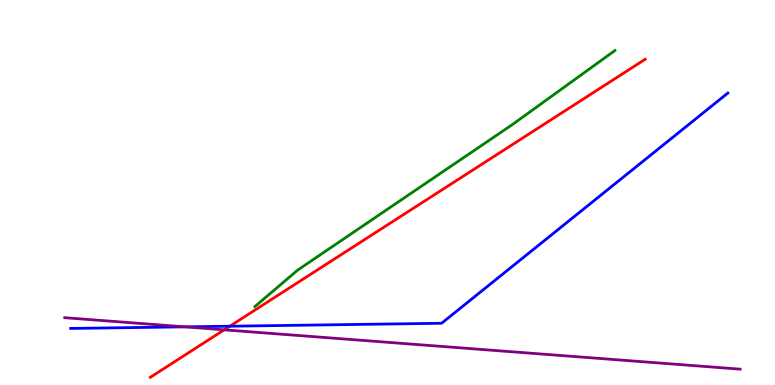[{'lines': ['blue', 'red'], 'intersections': [{'x': 2.97, 'y': 1.53}]}, {'lines': ['green', 'red'], 'intersections': []}, {'lines': ['purple', 'red'], 'intersections': [{'x': 2.89, 'y': 1.43}]}, {'lines': ['blue', 'green'], 'intersections': []}, {'lines': ['blue', 'purple'], 'intersections': [{'x': 2.39, 'y': 1.51}]}, {'lines': ['green', 'purple'], 'intersections': []}]